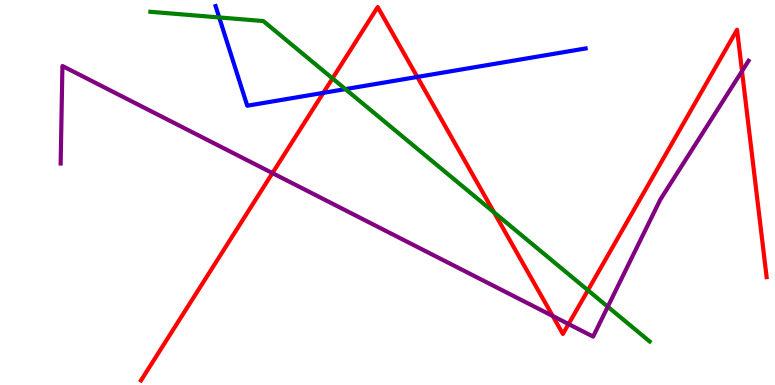[{'lines': ['blue', 'red'], 'intersections': [{'x': 4.17, 'y': 7.59}, {'x': 5.38, 'y': 8.0}]}, {'lines': ['green', 'red'], 'intersections': [{'x': 4.29, 'y': 7.96}, {'x': 6.37, 'y': 4.48}, {'x': 7.59, 'y': 2.46}]}, {'lines': ['purple', 'red'], 'intersections': [{'x': 3.52, 'y': 5.5}, {'x': 7.13, 'y': 1.79}, {'x': 7.34, 'y': 1.58}, {'x': 9.57, 'y': 8.15}]}, {'lines': ['blue', 'green'], 'intersections': [{'x': 2.83, 'y': 9.55}, {'x': 4.46, 'y': 7.69}]}, {'lines': ['blue', 'purple'], 'intersections': []}, {'lines': ['green', 'purple'], 'intersections': [{'x': 7.84, 'y': 2.03}]}]